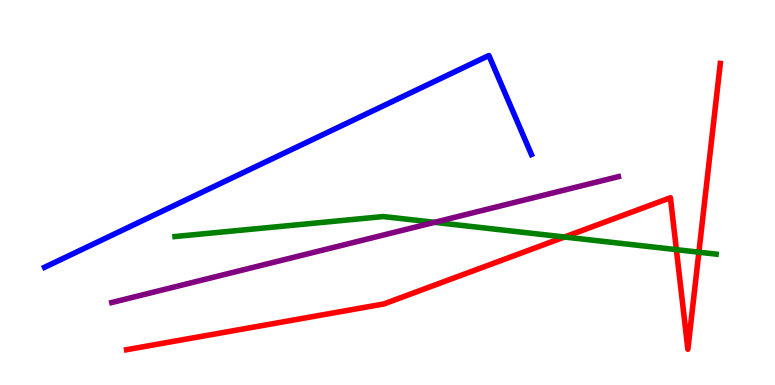[{'lines': ['blue', 'red'], 'intersections': []}, {'lines': ['green', 'red'], 'intersections': [{'x': 7.28, 'y': 3.84}, {'x': 8.73, 'y': 3.52}, {'x': 9.02, 'y': 3.45}]}, {'lines': ['purple', 'red'], 'intersections': []}, {'lines': ['blue', 'green'], 'intersections': []}, {'lines': ['blue', 'purple'], 'intersections': []}, {'lines': ['green', 'purple'], 'intersections': [{'x': 5.61, 'y': 4.23}]}]